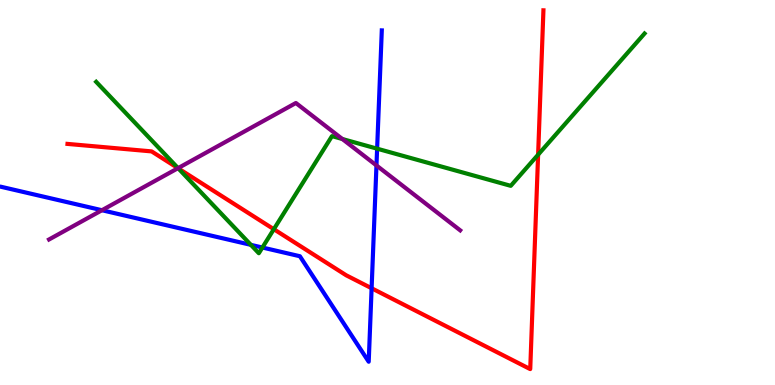[{'lines': ['blue', 'red'], 'intersections': [{'x': 4.79, 'y': 2.51}]}, {'lines': ['green', 'red'], 'intersections': [{'x': 2.3, 'y': 5.63}, {'x': 3.53, 'y': 4.05}, {'x': 6.94, 'y': 5.98}]}, {'lines': ['purple', 'red'], 'intersections': [{'x': 2.3, 'y': 5.63}]}, {'lines': ['blue', 'green'], 'intersections': [{'x': 3.24, 'y': 3.64}, {'x': 3.39, 'y': 3.57}, {'x': 4.87, 'y': 6.14}]}, {'lines': ['blue', 'purple'], 'intersections': [{'x': 1.32, 'y': 4.54}, {'x': 4.86, 'y': 5.7}]}, {'lines': ['green', 'purple'], 'intersections': [{'x': 2.3, 'y': 5.63}, {'x': 4.42, 'y': 6.39}]}]